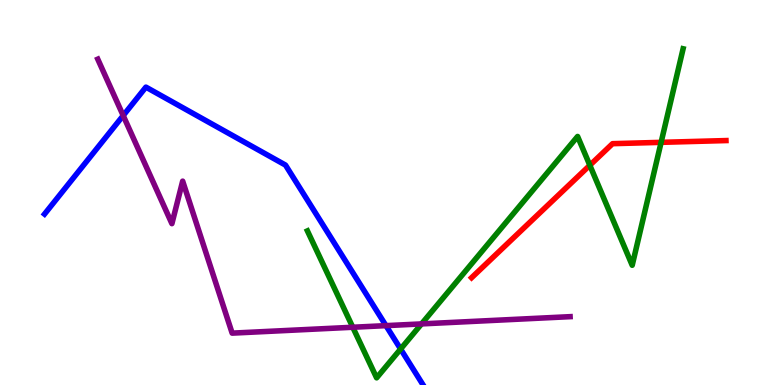[{'lines': ['blue', 'red'], 'intersections': []}, {'lines': ['green', 'red'], 'intersections': [{'x': 7.61, 'y': 5.71}, {'x': 8.53, 'y': 6.3}]}, {'lines': ['purple', 'red'], 'intersections': []}, {'lines': ['blue', 'green'], 'intersections': [{'x': 5.17, 'y': 0.934}]}, {'lines': ['blue', 'purple'], 'intersections': [{'x': 1.59, 'y': 7.0}, {'x': 4.98, 'y': 1.54}]}, {'lines': ['green', 'purple'], 'intersections': [{'x': 4.55, 'y': 1.5}, {'x': 5.44, 'y': 1.59}]}]